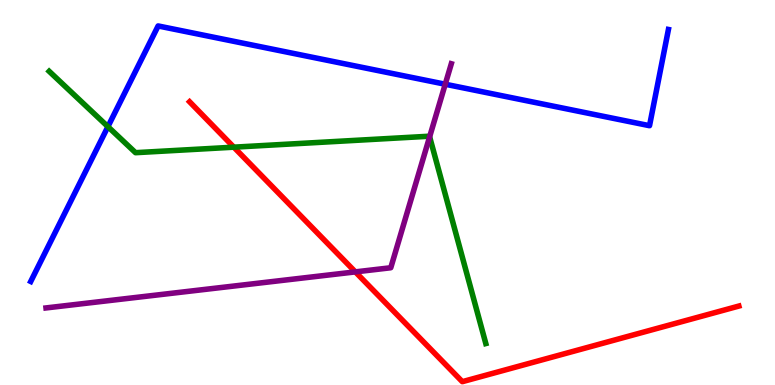[{'lines': ['blue', 'red'], 'intersections': []}, {'lines': ['green', 'red'], 'intersections': [{'x': 3.02, 'y': 6.18}]}, {'lines': ['purple', 'red'], 'intersections': [{'x': 4.59, 'y': 2.94}]}, {'lines': ['blue', 'green'], 'intersections': [{'x': 1.39, 'y': 6.71}]}, {'lines': ['blue', 'purple'], 'intersections': [{'x': 5.75, 'y': 7.81}]}, {'lines': ['green', 'purple'], 'intersections': [{'x': 5.54, 'y': 6.45}]}]